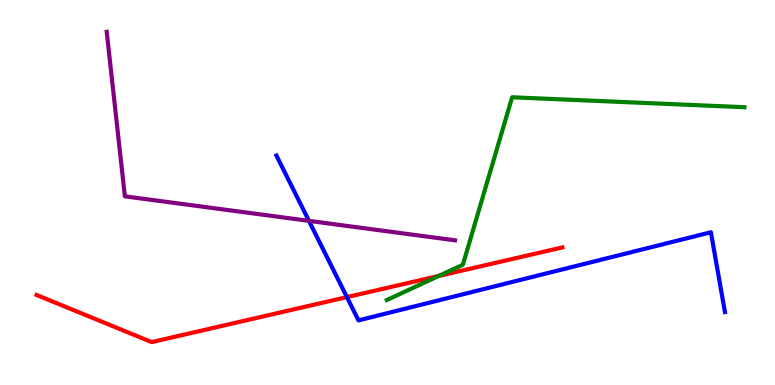[{'lines': ['blue', 'red'], 'intersections': [{'x': 4.48, 'y': 2.28}]}, {'lines': ['green', 'red'], 'intersections': [{'x': 5.66, 'y': 2.83}]}, {'lines': ['purple', 'red'], 'intersections': []}, {'lines': ['blue', 'green'], 'intersections': []}, {'lines': ['blue', 'purple'], 'intersections': [{'x': 3.99, 'y': 4.26}]}, {'lines': ['green', 'purple'], 'intersections': []}]